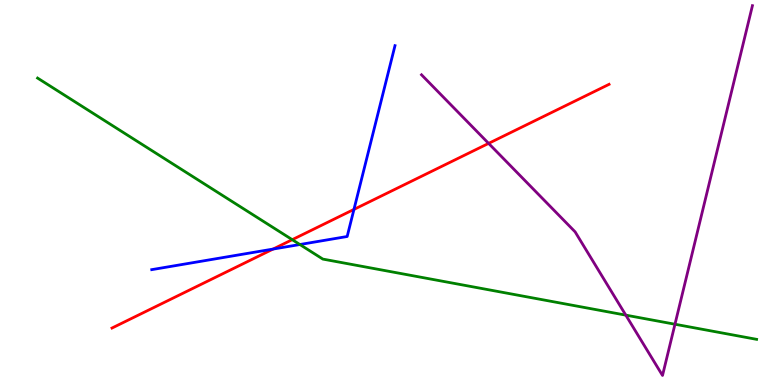[{'lines': ['blue', 'red'], 'intersections': [{'x': 3.52, 'y': 3.53}, {'x': 4.57, 'y': 4.56}]}, {'lines': ['green', 'red'], 'intersections': [{'x': 3.77, 'y': 3.77}]}, {'lines': ['purple', 'red'], 'intersections': [{'x': 6.3, 'y': 6.28}]}, {'lines': ['blue', 'green'], 'intersections': [{'x': 3.87, 'y': 3.65}]}, {'lines': ['blue', 'purple'], 'intersections': []}, {'lines': ['green', 'purple'], 'intersections': [{'x': 8.07, 'y': 1.81}, {'x': 8.71, 'y': 1.58}]}]